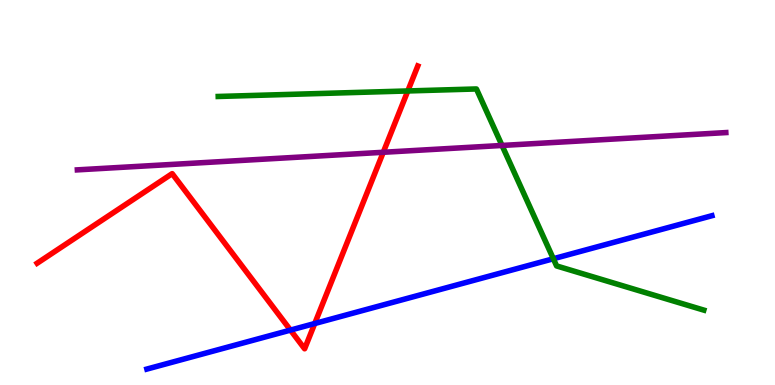[{'lines': ['blue', 'red'], 'intersections': [{'x': 3.75, 'y': 1.43}, {'x': 4.06, 'y': 1.6}]}, {'lines': ['green', 'red'], 'intersections': [{'x': 5.26, 'y': 7.64}]}, {'lines': ['purple', 'red'], 'intersections': [{'x': 4.95, 'y': 6.04}]}, {'lines': ['blue', 'green'], 'intersections': [{'x': 7.14, 'y': 3.28}]}, {'lines': ['blue', 'purple'], 'intersections': []}, {'lines': ['green', 'purple'], 'intersections': [{'x': 6.48, 'y': 6.22}]}]